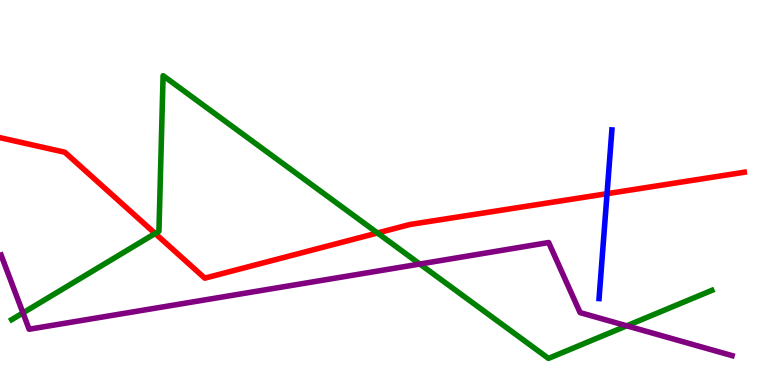[{'lines': ['blue', 'red'], 'intersections': [{'x': 7.83, 'y': 4.97}]}, {'lines': ['green', 'red'], 'intersections': [{'x': 2.0, 'y': 3.94}, {'x': 4.87, 'y': 3.95}]}, {'lines': ['purple', 'red'], 'intersections': []}, {'lines': ['blue', 'green'], 'intersections': []}, {'lines': ['blue', 'purple'], 'intersections': []}, {'lines': ['green', 'purple'], 'intersections': [{'x': 0.296, 'y': 1.87}, {'x': 5.42, 'y': 3.14}, {'x': 8.09, 'y': 1.54}]}]